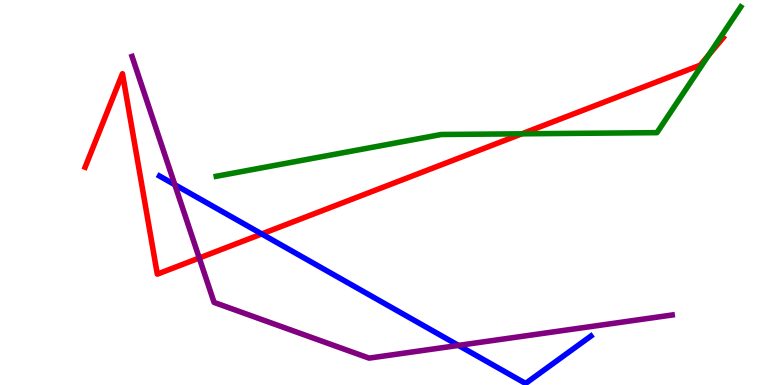[{'lines': ['blue', 'red'], 'intersections': [{'x': 3.38, 'y': 3.92}]}, {'lines': ['green', 'red'], 'intersections': [{'x': 6.73, 'y': 6.52}, {'x': 9.14, 'y': 8.57}]}, {'lines': ['purple', 'red'], 'intersections': [{'x': 2.57, 'y': 3.3}]}, {'lines': ['blue', 'green'], 'intersections': []}, {'lines': ['blue', 'purple'], 'intersections': [{'x': 2.26, 'y': 5.2}, {'x': 5.92, 'y': 1.03}]}, {'lines': ['green', 'purple'], 'intersections': []}]